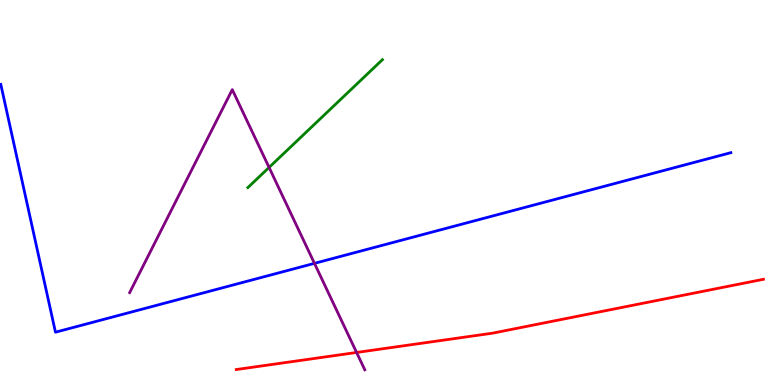[{'lines': ['blue', 'red'], 'intersections': []}, {'lines': ['green', 'red'], 'intersections': []}, {'lines': ['purple', 'red'], 'intersections': [{'x': 4.6, 'y': 0.845}]}, {'lines': ['blue', 'green'], 'intersections': []}, {'lines': ['blue', 'purple'], 'intersections': [{'x': 4.06, 'y': 3.16}]}, {'lines': ['green', 'purple'], 'intersections': [{'x': 3.47, 'y': 5.65}]}]